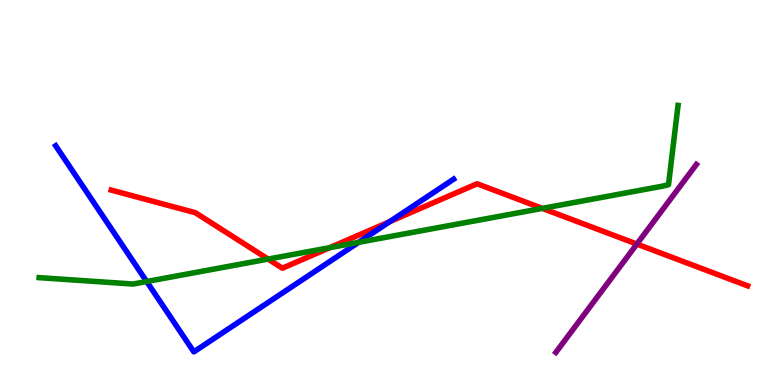[{'lines': ['blue', 'red'], 'intersections': [{'x': 5.03, 'y': 4.24}]}, {'lines': ['green', 'red'], 'intersections': [{'x': 3.46, 'y': 3.27}, {'x': 4.25, 'y': 3.57}, {'x': 7.0, 'y': 4.59}]}, {'lines': ['purple', 'red'], 'intersections': [{'x': 8.22, 'y': 3.66}]}, {'lines': ['blue', 'green'], 'intersections': [{'x': 1.89, 'y': 2.69}, {'x': 4.63, 'y': 3.71}]}, {'lines': ['blue', 'purple'], 'intersections': []}, {'lines': ['green', 'purple'], 'intersections': []}]